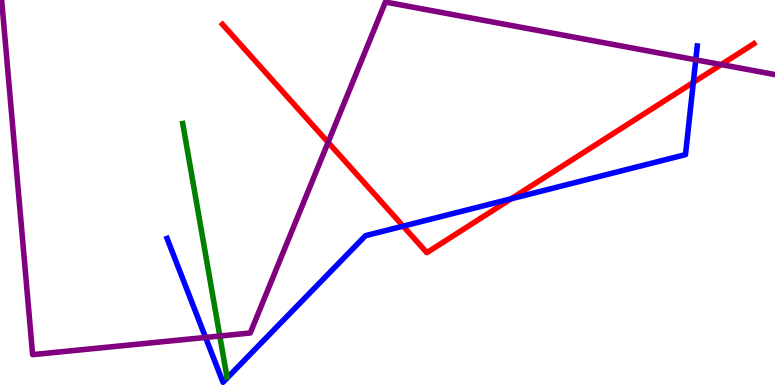[{'lines': ['blue', 'red'], 'intersections': [{'x': 5.2, 'y': 4.13}, {'x': 6.6, 'y': 4.84}, {'x': 8.95, 'y': 7.86}]}, {'lines': ['green', 'red'], 'intersections': []}, {'lines': ['purple', 'red'], 'intersections': [{'x': 4.23, 'y': 6.3}, {'x': 9.31, 'y': 8.32}]}, {'lines': ['blue', 'green'], 'intersections': []}, {'lines': ['blue', 'purple'], 'intersections': [{'x': 2.65, 'y': 1.24}, {'x': 8.98, 'y': 8.45}]}, {'lines': ['green', 'purple'], 'intersections': [{'x': 2.84, 'y': 1.27}]}]